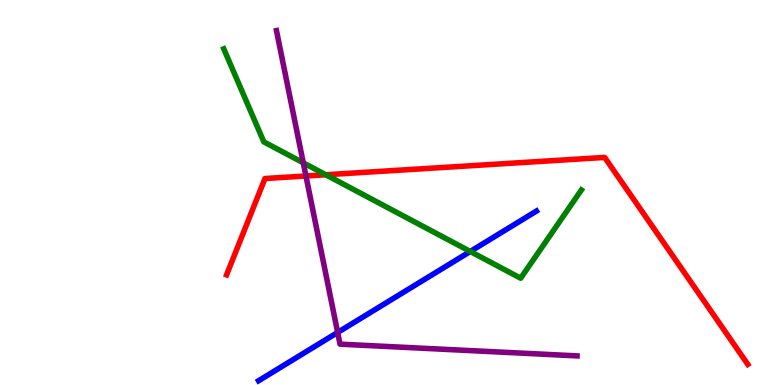[{'lines': ['blue', 'red'], 'intersections': []}, {'lines': ['green', 'red'], 'intersections': [{'x': 4.2, 'y': 5.46}]}, {'lines': ['purple', 'red'], 'intersections': [{'x': 3.95, 'y': 5.43}]}, {'lines': ['blue', 'green'], 'intersections': [{'x': 6.07, 'y': 3.47}]}, {'lines': ['blue', 'purple'], 'intersections': [{'x': 4.36, 'y': 1.36}]}, {'lines': ['green', 'purple'], 'intersections': [{'x': 3.91, 'y': 5.77}]}]